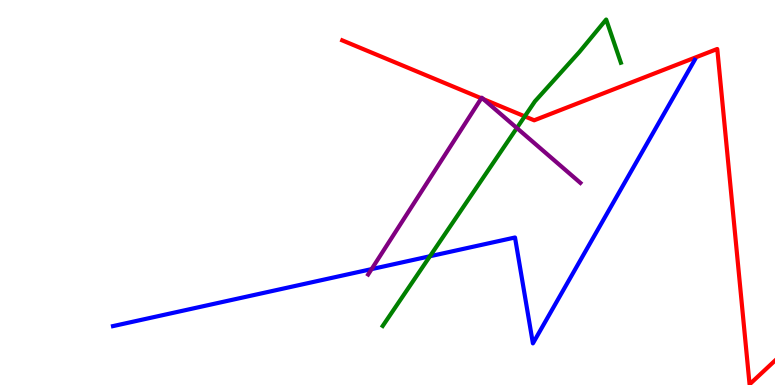[{'lines': ['blue', 'red'], 'intersections': []}, {'lines': ['green', 'red'], 'intersections': [{'x': 6.77, 'y': 6.98}]}, {'lines': ['purple', 'red'], 'intersections': [{'x': 6.21, 'y': 7.45}, {'x': 6.24, 'y': 7.42}]}, {'lines': ['blue', 'green'], 'intersections': [{'x': 5.55, 'y': 3.34}]}, {'lines': ['blue', 'purple'], 'intersections': [{'x': 4.79, 'y': 3.01}]}, {'lines': ['green', 'purple'], 'intersections': [{'x': 6.67, 'y': 6.67}]}]